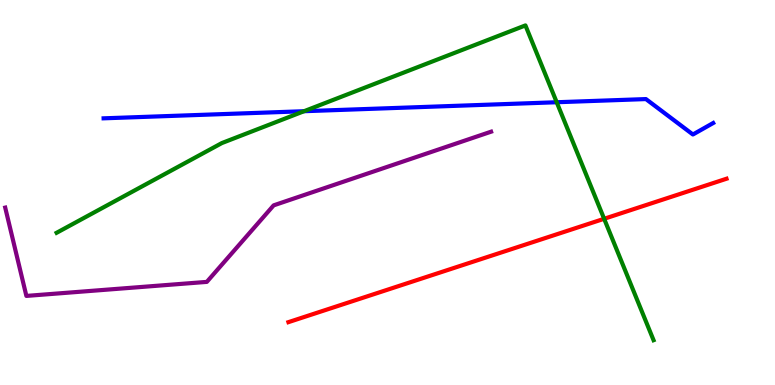[{'lines': ['blue', 'red'], 'intersections': []}, {'lines': ['green', 'red'], 'intersections': [{'x': 7.8, 'y': 4.32}]}, {'lines': ['purple', 'red'], 'intersections': []}, {'lines': ['blue', 'green'], 'intersections': [{'x': 3.92, 'y': 7.11}, {'x': 7.18, 'y': 7.34}]}, {'lines': ['blue', 'purple'], 'intersections': []}, {'lines': ['green', 'purple'], 'intersections': []}]